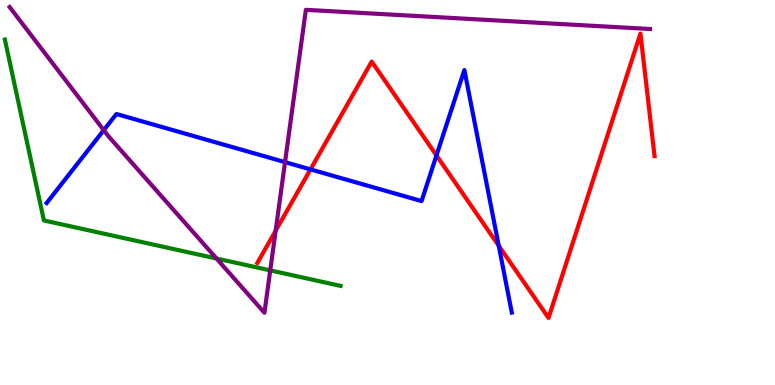[{'lines': ['blue', 'red'], 'intersections': [{'x': 4.01, 'y': 5.6}, {'x': 5.63, 'y': 5.96}, {'x': 6.44, 'y': 3.62}]}, {'lines': ['green', 'red'], 'intersections': []}, {'lines': ['purple', 'red'], 'intersections': [{'x': 3.56, 'y': 4.01}]}, {'lines': ['blue', 'green'], 'intersections': []}, {'lines': ['blue', 'purple'], 'intersections': [{'x': 1.34, 'y': 6.62}, {'x': 3.68, 'y': 5.79}]}, {'lines': ['green', 'purple'], 'intersections': [{'x': 2.79, 'y': 3.29}, {'x': 3.49, 'y': 2.98}]}]